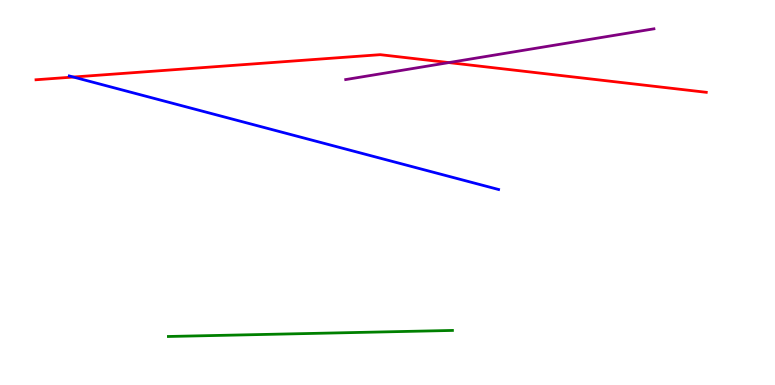[{'lines': ['blue', 'red'], 'intersections': [{'x': 0.947, 'y': 8.0}]}, {'lines': ['green', 'red'], 'intersections': []}, {'lines': ['purple', 'red'], 'intersections': [{'x': 5.79, 'y': 8.37}]}, {'lines': ['blue', 'green'], 'intersections': []}, {'lines': ['blue', 'purple'], 'intersections': []}, {'lines': ['green', 'purple'], 'intersections': []}]